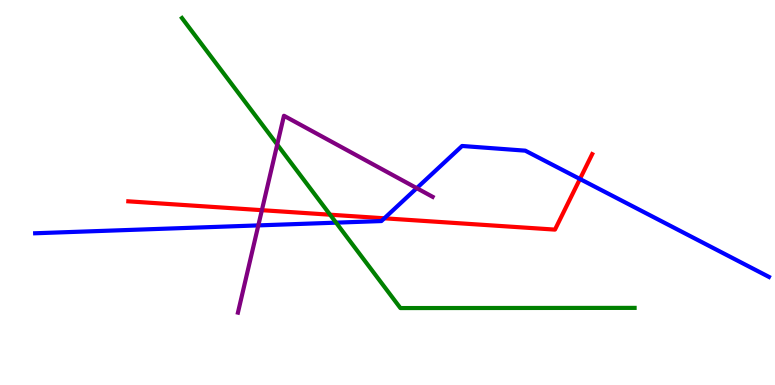[{'lines': ['blue', 'red'], 'intersections': [{'x': 4.96, 'y': 4.33}, {'x': 7.48, 'y': 5.35}]}, {'lines': ['green', 'red'], 'intersections': [{'x': 4.26, 'y': 4.42}]}, {'lines': ['purple', 'red'], 'intersections': [{'x': 3.38, 'y': 4.54}]}, {'lines': ['blue', 'green'], 'intersections': [{'x': 4.34, 'y': 4.22}]}, {'lines': ['blue', 'purple'], 'intersections': [{'x': 3.33, 'y': 4.15}, {'x': 5.38, 'y': 5.11}]}, {'lines': ['green', 'purple'], 'intersections': [{'x': 3.58, 'y': 6.25}]}]